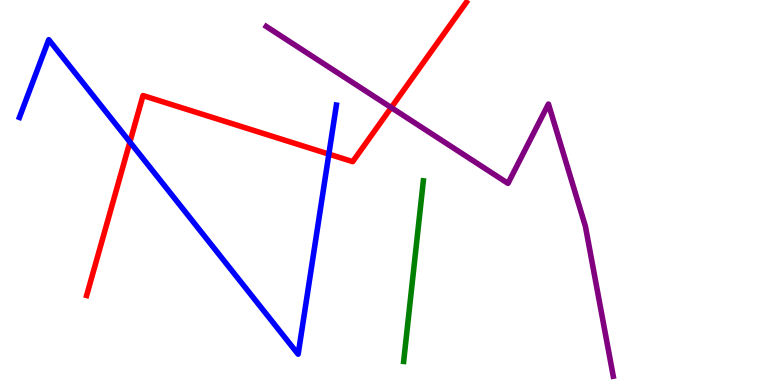[{'lines': ['blue', 'red'], 'intersections': [{'x': 1.68, 'y': 6.31}, {'x': 4.24, 'y': 6.0}]}, {'lines': ['green', 'red'], 'intersections': []}, {'lines': ['purple', 'red'], 'intersections': [{'x': 5.05, 'y': 7.21}]}, {'lines': ['blue', 'green'], 'intersections': []}, {'lines': ['blue', 'purple'], 'intersections': []}, {'lines': ['green', 'purple'], 'intersections': []}]